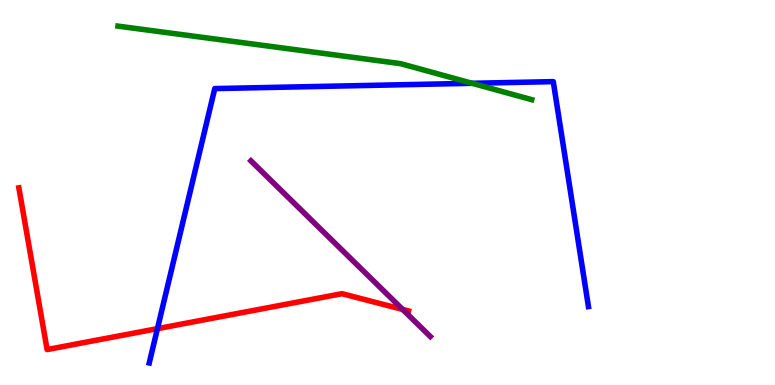[{'lines': ['blue', 'red'], 'intersections': [{'x': 2.03, 'y': 1.46}]}, {'lines': ['green', 'red'], 'intersections': []}, {'lines': ['purple', 'red'], 'intersections': [{'x': 5.2, 'y': 1.96}]}, {'lines': ['blue', 'green'], 'intersections': [{'x': 6.09, 'y': 7.84}]}, {'lines': ['blue', 'purple'], 'intersections': []}, {'lines': ['green', 'purple'], 'intersections': []}]